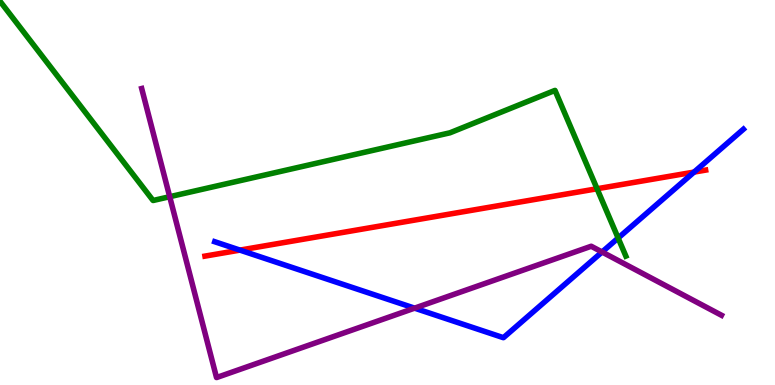[{'lines': ['blue', 'red'], 'intersections': [{'x': 3.1, 'y': 3.5}, {'x': 8.96, 'y': 5.53}]}, {'lines': ['green', 'red'], 'intersections': [{'x': 7.7, 'y': 5.1}]}, {'lines': ['purple', 'red'], 'intersections': []}, {'lines': ['blue', 'green'], 'intersections': [{'x': 7.98, 'y': 3.82}]}, {'lines': ['blue', 'purple'], 'intersections': [{'x': 5.35, 'y': 2.0}, {'x': 7.77, 'y': 3.45}]}, {'lines': ['green', 'purple'], 'intersections': [{'x': 2.19, 'y': 4.89}]}]